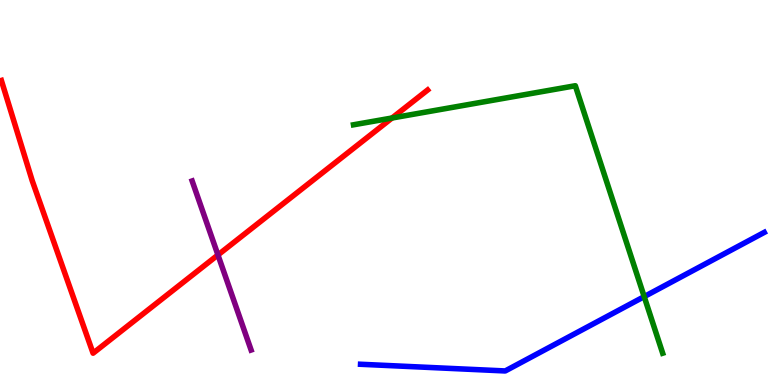[{'lines': ['blue', 'red'], 'intersections': []}, {'lines': ['green', 'red'], 'intersections': [{'x': 5.06, 'y': 6.93}]}, {'lines': ['purple', 'red'], 'intersections': [{'x': 2.81, 'y': 3.38}]}, {'lines': ['blue', 'green'], 'intersections': [{'x': 8.31, 'y': 2.3}]}, {'lines': ['blue', 'purple'], 'intersections': []}, {'lines': ['green', 'purple'], 'intersections': []}]